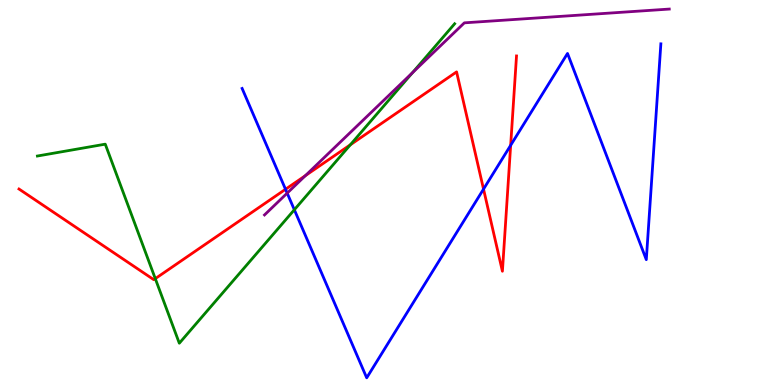[{'lines': ['blue', 'red'], 'intersections': [{'x': 3.68, 'y': 5.08}, {'x': 6.24, 'y': 5.09}, {'x': 6.59, 'y': 6.23}]}, {'lines': ['green', 'red'], 'intersections': [{'x': 2.0, 'y': 2.76}, {'x': 4.52, 'y': 6.24}]}, {'lines': ['purple', 'red'], 'intersections': [{'x': 3.94, 'y': 5.44}]}, {'lines': ['blue', 'green'], 'intersections': [{'x': 3.8, 'y': 4.55}]}, {'lines': ['blue', 'purple'], 'intersections': [{'x': 3.71, 'y': 4.98}]}, {'lines': ['green', 'purple'], 'intersections': [{'x': 5.32, 'y': 8.11}]}]